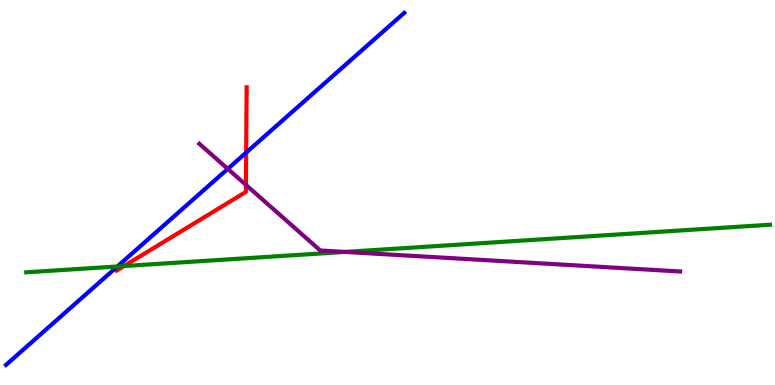[{'lines': ['blue', 'red'], 'intersections': [{'x': 3.18, 'y': 6.04}]}, {'lines': ['green', 'red'], 'intersections': [{'x': 1.6, 'y': 3.09}]}, {'lines': ['purple', 'red'], 'intersections': [{'x': 3.17, 'y': 5.2}]}, {'lines': ['blue', 'green'], 'intersections': [{'x': 1.51, 'y': 3.08}]}, {'lines': ['blue', 'purple'], 'intersections': [{'x': 2.94, 'y': 5.61}]}, {'lines': ['green', 'purple'], 'intersections': [{'x': 4.45, 'y': 3.46}]}]